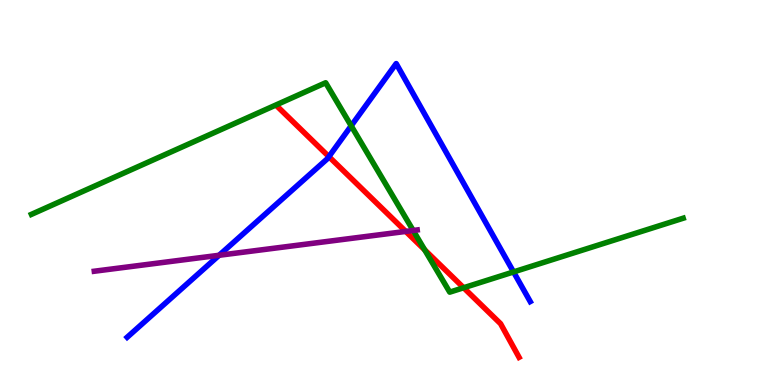[{'lines': ['blue', 'red'], 'intersections': [{'x': 4.24, 'y': 5.93}]}, {'lines': ['green', 'red'], 'intersections': [{'x': 5.48, 'y': 3.51}, {'x': 5.98, 'y': 2.53}]}, {'lines': ['purple', 'red'], 'intersections': [{'x': 5.24, 'y': 3.99}]}, {'lines': ['blue', 'green'], 'intersections': [{'x': 4.53, 'y': 6.73}, {'x': 6.63, 'y': 2.94}]}, {'lines': ['blue', 'purple'], 'intersections': [{'x': 2.83, 'y': 3.37}]}, {'lines': ['green', 'purple'], 'intersections': [{'x': 5.33, 'y': 4.01}]}]